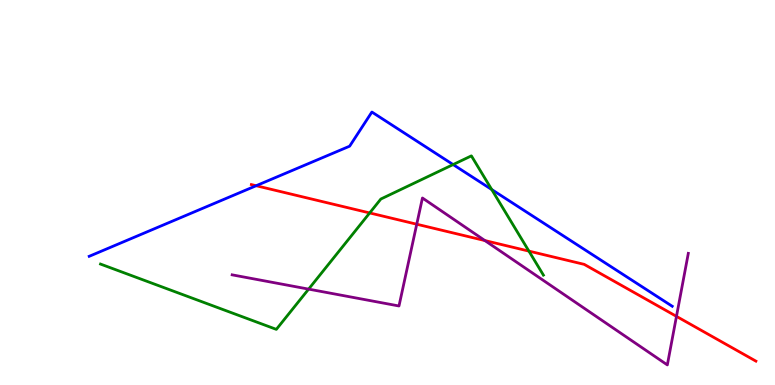[{'lines': ['blue', 'red'], 'intersections': [{'x': 3.31, 'y': 5.18}]}, {'lines': ['green', 'red'], 'intersections': [{'x': 4.77, 'y': 4.47}, {'x': 6.82, 'y': 3.48}]}, {'lines': ['purple', 'red'], 'intersections': [{'x': 5.38, 'y': 4.18}, {'x': 6.26, 'y': 3.75}, {'x': 8.73, 'y': 1.78}]}, {'lines': ['blue', 'green'], 'intersections': [{'x': 5.85, 'y': 5.73}, {'x': 6.34, 'y': 5.08}]}, {'lines': ['blue', 'purple'], 'intersections': []}, {'lines': ['green', 'purple'], 'intersections': [{'x': 3.98, 'y': 2.49}]}]